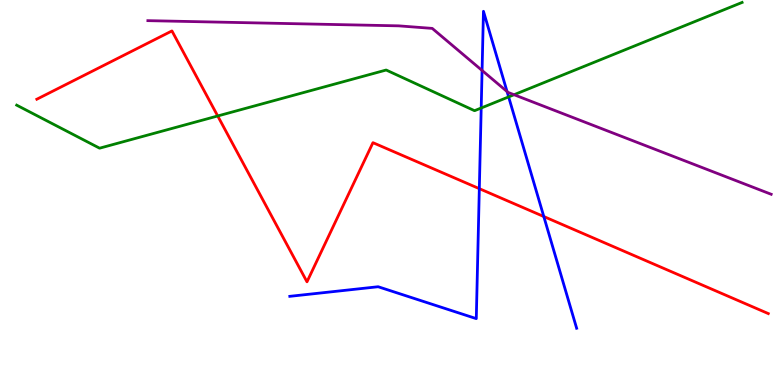[{'lines': ['blue', 'red'], 'intersections': [{'x': 6.18, 'y': 5.1}, {'x': 7.02, 'y': 4.38}]}, {'lines': ['green', 'red'], 'intersections': [{'x': 2.81, 'y': 6.99}]}, {'lines': ['purple', 'red'], 'intersections': []}, {'lines': ['blue', 'green'], 'intersections': [{'x': 6.21, 'y': 7.19}, {'x': 6.56, 'y': 7.48}]}, {'lines': ['blue', 'purple'], 'intersections': [{'x': 6.22, 'y': 8.17}, {'x': 6.54, 'y': 7.62}]}, {'lines': ['green', 'purple'], 'intersections': [{'x': 6.63, 'y': 7.54}]}]